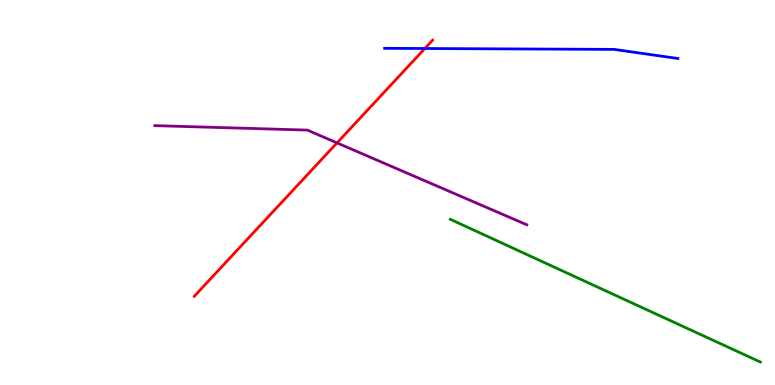[{'lines': ['blue', 'red'], 'intersections': [{'x': 5.48, 'y': 8.74}]}, {'lines': ['green', 'red'], 'intersections': []}, {'lines': ['purple', 'red'], 'intersections': [{'x': 4.35, 'y': 6.29}]}, {'lines': ['blue', 'green'], 'intersections': []}, {'lines': ['blue', 'purple'], 'intersections': []}, {'lines': ['green', 'purple'], 'intersections': []}]